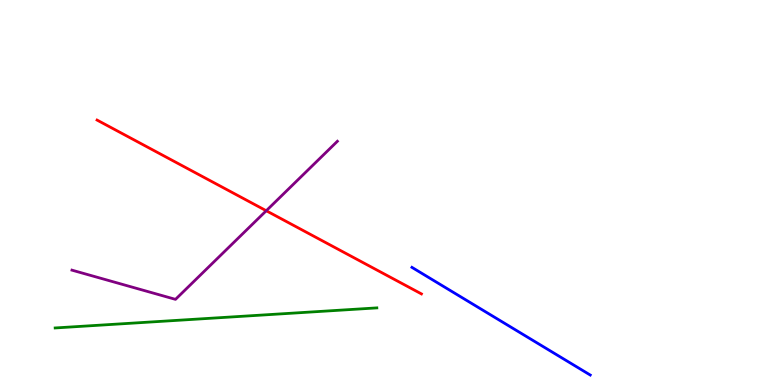[{'lines': ['blue', 'red'], 'intersections': []}, {'lines': ['green', 'red'], 'intersections': []}, {'lines': ['purple', 'red'], 'intersections': [{'x': 3.44, 'y': 4.53}]}, {'lines': ['blue', 'green'], 'intersections': []}, {'lines': ['blue', 'purple'], 'intersections': []}, {'lines': ['green', 'purple'], 'intersections': []}]